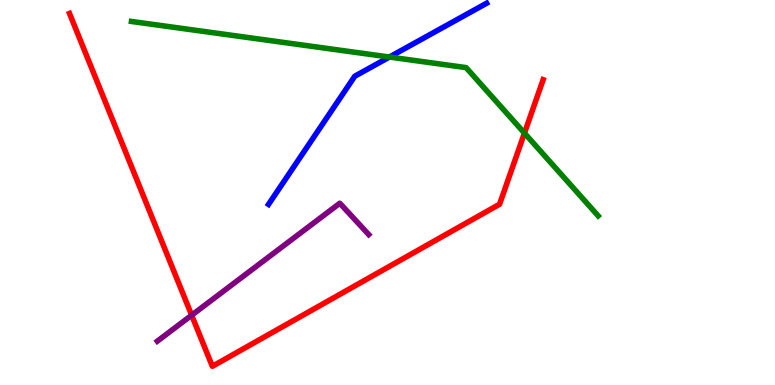[{'lines': ['blue', 'red'], 'intersections': []}, {'lines': ['green', 'red'], 'intersections': [{'x': 6.77, 'y': 6.54}]}, {'lines': ['purple', 'red'], 'intersections': [{'x': 2.47, 'y': 1.81}]}, {'lines': ['blue', 'green'], 'intersections': [{'x': 5.02, 'y': 8.52}]}, {'lines': ['blue', 'purple'], 'intersections': []}, {'lines': ['green', 'purple'], 'intersections': []}]